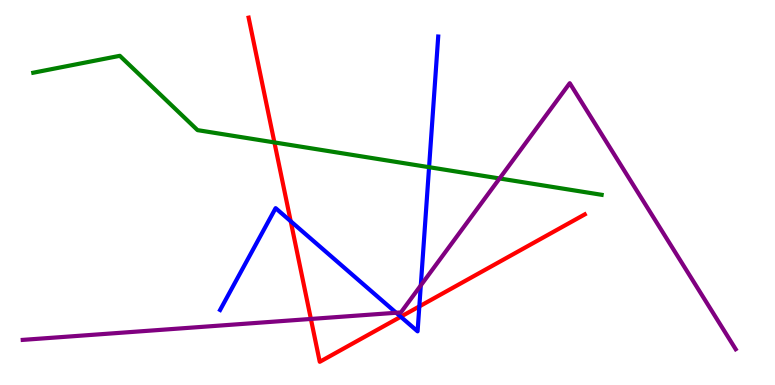[{'lines': ['blue', 'red'], 'intersections': [{'x': 3.75, 'y': 4.25}, {'x': 5.17, 'y': 1.77}, {'x': 5.41, 'y': 2.04}]}, {'lines': ['green', 'red'], 'intersections': [{'x': 3.54, 'y': 6.3}]}, {'lines': ['purple', 'red'], 'intersections': [{'x': 4.01, 'y': 1.72}]}, {'lines': ['blue', 'green'], 'intersections': [{'x': 5.54, 'y': 5.66}]}, {'lines': ['blue', 'purple'], 'intersections': [{'x': 5.11, 'y': 1.88}, {'x': 5.43, 'y': 2.59}]}, {'lines': ['green', 'purple'], 'intersections': [{'x': 6.45, 'y': 5.36}]}]